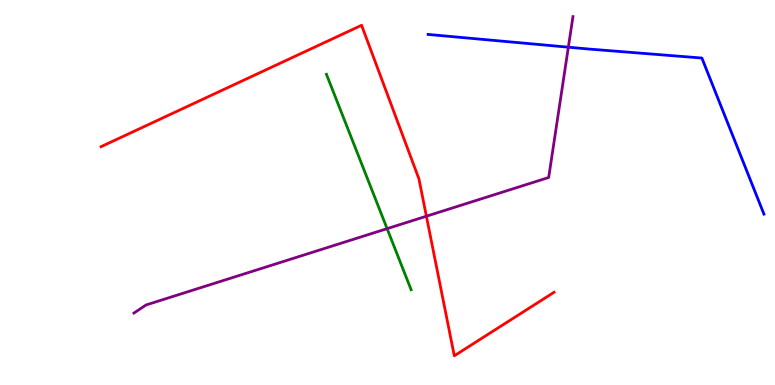[{'lines': ['blue', 'red'], 'intersections': []}, {'lines': ['green', 'red'], 'intersections': []}, {'lines': ['purple', 'red'], 'intersections': [{'x': 5.5, 'y': 4.38}]}, {'lines': ['blue', 'green'], 'intersections': []}, {'lines': ['blue', 'purple'], 'intersections': [{'x': 7.33, 'y': 8.77}]}, {'lines': ['green', 'purple'], 'intersections': [{'x': 4.99, 'y': 4.06}]}]